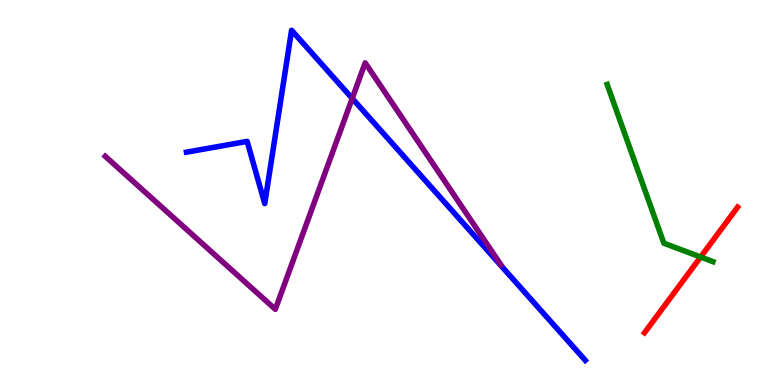[{'lines': ['blue', 'red'], 'intersections': []}, {'lines': ['green', 'red'], 'intersections': [{'x': 9.04, 'y': 3.32}]}, {'lines': ['purple', 'red'], 'intersections': []}, {'lines': ['blue', 'green'], 'intersections': []}, {'lines': ['blue', 'purple'], 'intersections': [{'x': 4.54, 'y': 7.44}]}, {'lines': ['green', 'purple'], 'intersections': []}]